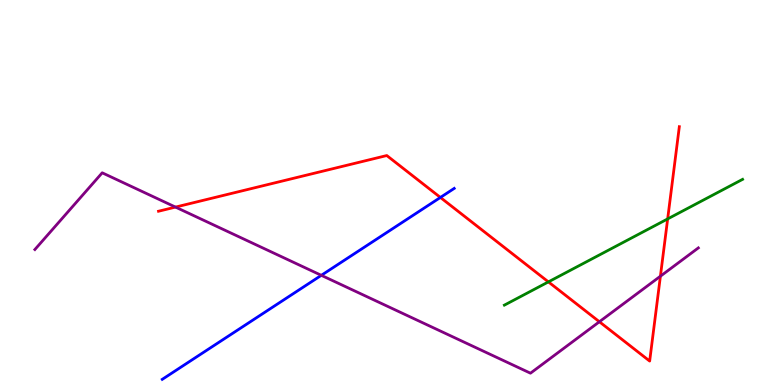[{'lines': ['blue', 'red'], 'intersections': [{'x': 5.68, 'y': 4.87}]}, {'lines': ['green', 'red'], 'intersections': [{'x': 7.08, 'y': 2.68}, {'x': 8.61, 'y': 4.31}]}, {'lines': ['purple', 'red'], 'intersections': [{'x': 2.26, 'y': 4.62}, {'x': 7.73, 'y': 1.64}, {'x': 8.52, 'y': 2.83}]}, {'lines': ['blue', 'green'], 'intersections': []}, {'lines': ['blue', 'purple'], 'intersections': [{'x': 4.15, 'y': 2.85}]}, {'lines': ['green', 'purple'], 'intersections': []}]